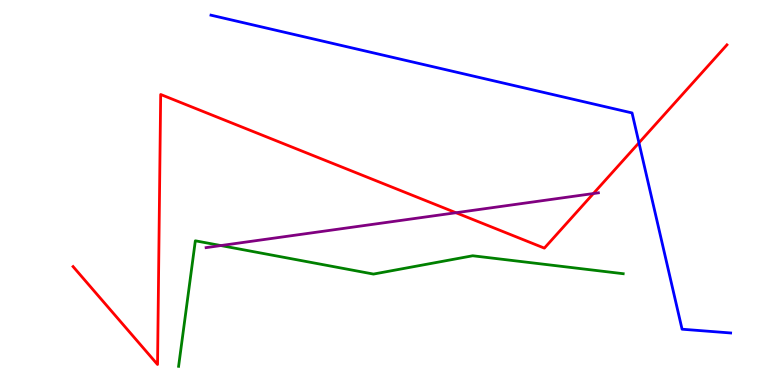[{'lines': ['blue', 'red'], 'intersections': [{'x': 8.24, 'y': 6.29}]}, {'lines': ['green', 'red'], 'intersections': []}, {'lines': ['purple', 'red'], 'intersections': [{'x': 5.88, 'y': 4.47}, {'x': 7.66, 'y': 4.97}]}, {'lines': ['blue', 'green'], 'intersections': []}, {'lines': ['blue', 'purple'], 'intersections': []}, {'lines': ['green', 'purple'], 'intersections': [{'x': 2.85, 'y': 3.62}]}]